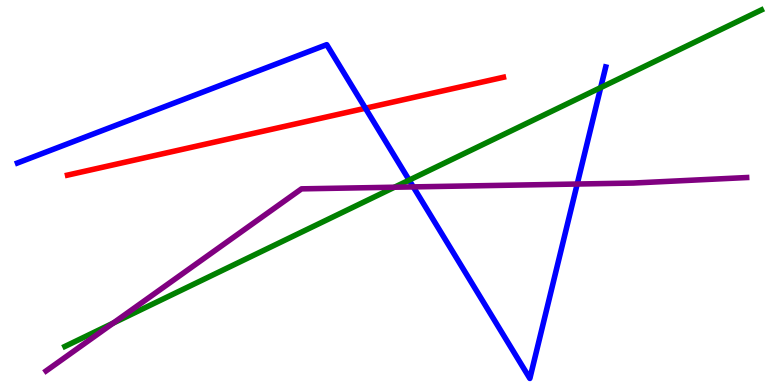[{'lines': ['blue', 'red'], 'intersections': [{'x': 4.72, 'y': 7.19}]}, {'lines': ['green', 'red'], 'intersections': []}, {'lines': ['purple', 'red'], 'intersections': []}, {'lines': ['blue', 'green'], 'intersections': [{'x': 5.28, 'y': 5.32}, {'x': 7.75, 'y': 7.72}]}, {'lines': ['blue', 'purple'], 'intersections': [{'x': 5.33, 'y': 5.15}, {'x': 7.45, 'y': 5.22}]}, {'lines': ['green', 'purple'], 'intersections': [{'x': 1.46, 'y': 1.61}, {'x': 5.09, 'y': 5.14}]}]